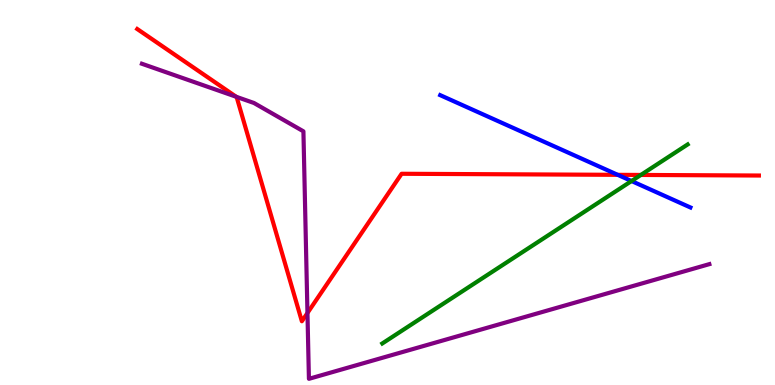[{'lines': ['blue', 'red'], 'intersections': [{'x': 7.97, 'y': 5.46}]}, {'lines': ['green', 'red'], 'intersections': [{'x': 8.27, 'y': 5.46}]}, {'lines': ['purple', 'red'], 'intersections': [{'x': 3.05, 'y': 7.49}, {'x': 3.97, 'y': 1.87}]}, {'lines': ['blue', 'green'], 'intersections': [{'x': 8.15, 'y': 5.3}]}, {'lines': ['blue', 'purple'], 'intersections': []}, {'lines': ['green', 'purple'], 'intersections': []}]